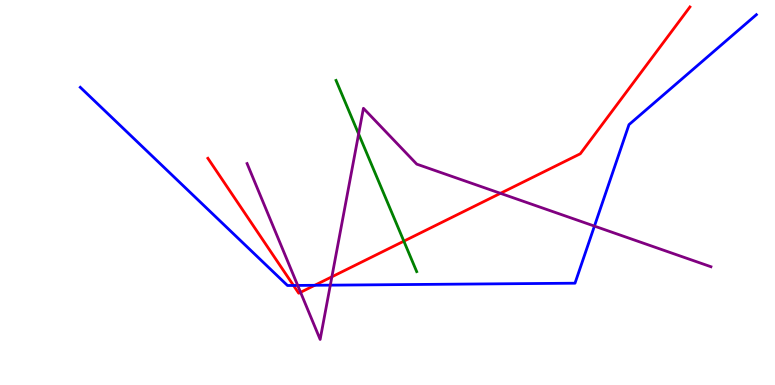[{'lines': ['blue', 'red'], 'intersections': [{'x': 3.79, 'y': 2.59}, {'x': 4.06, 'y': 2.59}]}, {'lines': ['green', 'red'], 'intersections': [{'x': 5.21, 'y': 3.74}]}, {'lines': ['purple', 'red'], 'intersections': [{'x': 3.88, 'y': 2.41}, {'x': 4.28, 'y': 2.81}, {'x': 6.46, 'y': 4.98}]}, {'lines': ['blue', 'green'], 'intersections': []}, {'lines': ['blue', 'purple'], 'intersections': [{'x': 3.84, 'y': 2.59}, {'x': 4.26, 'y': 2.59}, {'x': 7.67, 'y': 4.13}]}, {'lines': ['green', 'purple'], 'intersections': [{'x': 4.63, 'y': 6.52}]}]